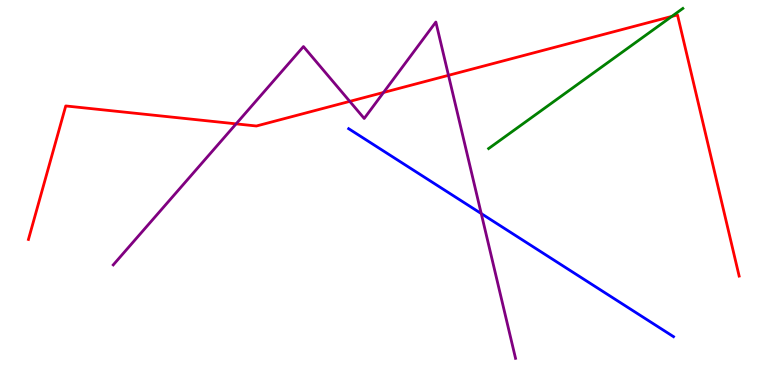[{'lines': ['blue', 'red'], 'intersections': []}, {'lines': ['green', 'red'], 'intersections': [{'x': 8.67, 'y': 9.57}]}, {'lines': ['purple', 'red'], 'intersections': [{'x': 3.05, 'y': 6.78}, {'x': 4.51, 'y': 7.37}, {'x': 4.95, 'y': 7.6}, {'x': 5.79, 'y': 8.04}]}, {'lines': ['blue', 'green'], 'intersections': []}, {'lines': ['blue', 'purple'], 'intersections': [{'x': 6.21, 'y': 4.45}]}, {'lines': ['green', 'purple'], 'intersections': []}]